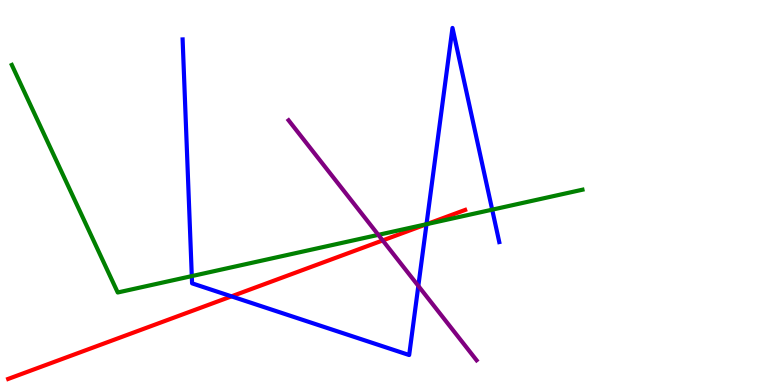[{'lines': ['blue', 'red'], 'intersections': [{'x': 2.99, 'y': 2.3}, {'x': 5.5, 'y': 4.18}]}, {'lines': ['green', 'red'], 'intersections': [{'x': 5.51, 'y': 4.18}]}, {'lines': ['purple', 'red'], 'intersections': [{'x': 4.94, 'y': 3.76}]}, {'lines': ['blue', 'green'], 'intersections': [{'x': 2.47, 'y': 2.83}, {'x': 5.5, 'y': 4.18}, {'x': 6.35, 'y': 4.55}]}, {'lines': ['blue', 'purple'], 'intersections': [{'x': 5.4, 'y': 2.57}]}, {'lines': ['green', 'purple'], 'intersections': [{'x': 4.88, 'y': 3.9}]}]